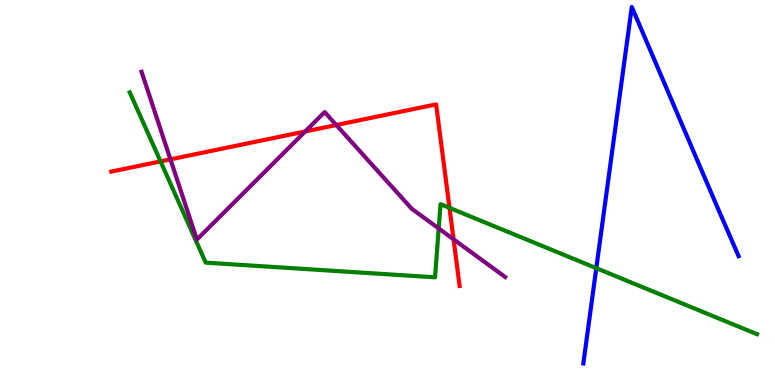[{'lines': ['blue', 'red'], 'intersections': []}, {'lines': ['green', 'red'], 'intersections': [{'x': 2.07, 'y': 5.81}, {'x': 5.8, 'y': 4.6}]}, {'lines': ['purple', 'red'], 'intersections': [{'x': 2.2, 'y': 5.86}, {'x': 3.94, 'y': 6.59}, {'x': 4.34, 'y': 6.75}, {'x': 5.85, 'y': 3.78}]}, {'lines': ['blue', 'green'], 'intersections': [{'x': 7.69, 'y': 3.03}]}, {'lines': ['blue', 'purple'], 'intersections': []}, {'lines': ['green', 'purple'], 'intersections': [{'x': 5.66, 'y': 4.07}]}]